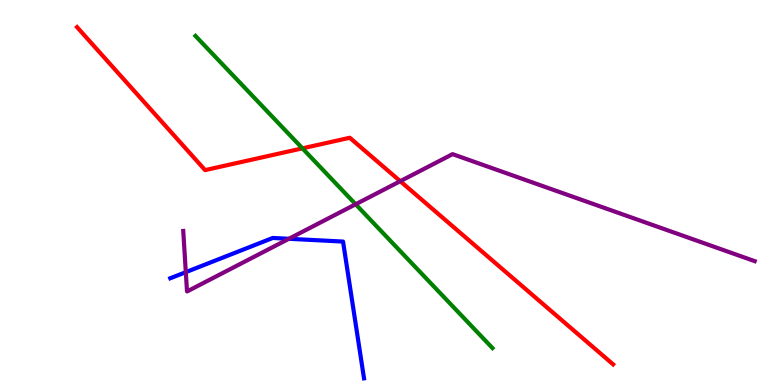[{'lines': ['blue', 'red'], 'intersections': []}, {'lines': ['green', 'red'], 'intersections': [{'x': 3.9, 'y': 6.15}]}, {'lines': ['purple', 'red'], 'intersections': [{'x': 5.16, 'y': 5.29}]}, {'lines': ['blue', 'green'], 'intersections': []}, {'lines': ['blue', 'purple'], 'intersections': [{'x': 2.4, 'y': 2.93}, {'x': 3.73, 'y': 3.8}]}, {'lines': ['green', 'purple'], 'intersections': [{'x': 4.59, 'y': 4.69}]}]